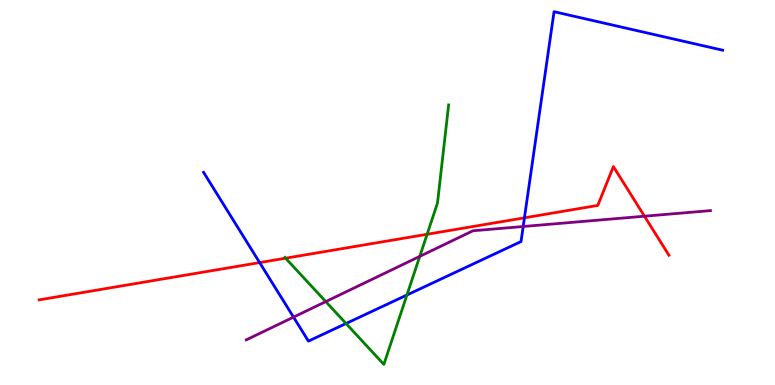[{'lines': ['blue', 'red'], 'intersections': [{'x': 3.35, 'y': 3.18}, {'x': 6.77, 'y': 4.34}]}, {'lines': ['green', 'red'], 'intersections': [{'x': 3.69, 'y': 3.29}, {'x': 5.51, 'y': 3.91}]}, {'lines': ['purple', 'red'], 'intersections': [{'x': 8.32, 'y': 4.38}]}, {'lines': ['blue', 'green'], 'intersections': [{'x': 4.46, 'y': 1.6}, {'x': 5.25, 'y': 2.34}]}, {'lines': ['blue', 'purple'], 'intersections': [{'x': 3.79, 'y': 1.76}, {'x': 6.75, 'y': 4.12}]}, {'lines': ['green', 'purple'], 'intersections': [{'x': 4.2, 'y': 2.17}, {'x': 5.42, 'y': 3.34}]}]